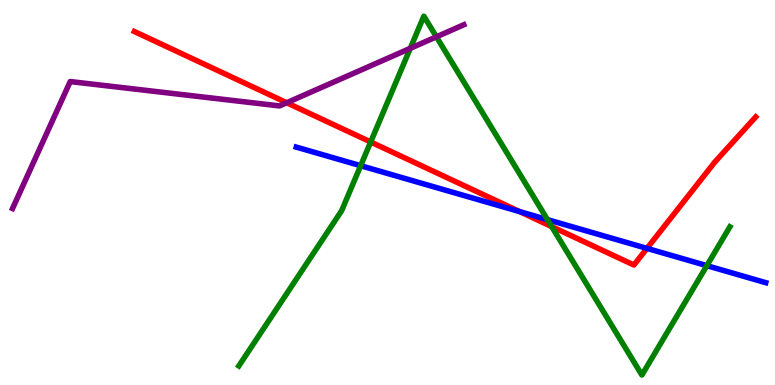[{'lines': ['blue', 'red'], 'intersections': [{'x': 6.7, 'y': 4.5}, {'x': 8.35, 'y': 3.55}]}, {'lines': ['green', 'red'], 'intersections': [{'x': 4.78, 'y': 6.31}, {'x': 7.12, 'y': 4.11}]}, {'lines': ['purple', 'red'], 'intersections': [{'x': 3.7, 'y': 7.33}]}, {'lines': ['blue', 'green'], 'intersections': [{'x': 4.65, 'y': 5.7}, {'x': 7.06, 'y': 4.3}, {'x': 9.12, 'y': 3.1}]}, {'lines': ['blue', 'purple'], 'intersections': []}, {'lines': ['green', 'purple'], 'intersections': [{'x': 5.29, 'y': 8.74}, {'x': 5.63, 'y': 9.04}]}]